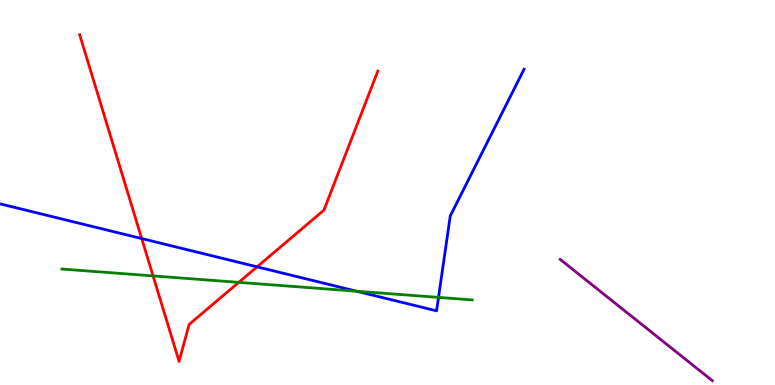[{'lines': ['blue', 'red'], 'intersections': [{'x': 1.83, 'y': 3.8}, {'x': 3.32, 'y': 3.07}]}, {'lines': ['green', 'red'], 'intersections': [{'x': 1.98, 'y': 2.83}, {'x': 3.08, 'y': 2.67}]}, {'lines': ['purple', 'red'], 'intersections': []}, {'lines': ['blue', 'green'], 'intersections': [{'x': 4.6, 'y': 2.44}, {'x': 5.66, 'y': 2.28}]}, {'lines': ['blue', 'purple'], 'intersections': []}, {'lines': ['green', 'purple'], 'intersections': []}]